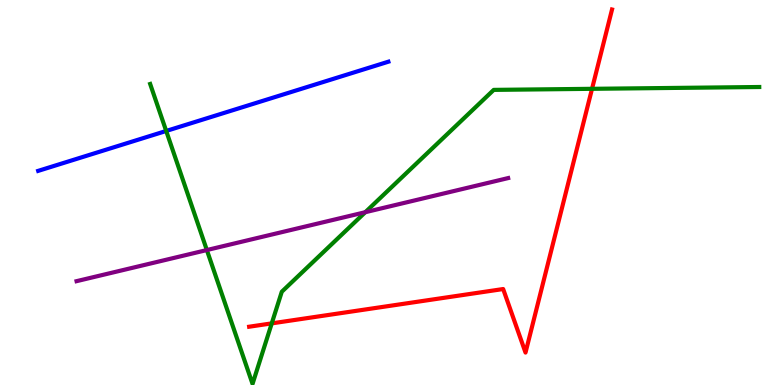[{'lines': ['blue', 'red'], 'intersections': []}, {'lines': ['green', 'red'], 'intersections': [{'x': 3.51, 'y': 1.6}, {'x': 7.64, 'y': 7.69}]}, {'lines': ['purple', 'red'], 'intersections': []}, {'lines': ['blue', 'green'], 'intersections': [{'x': 2.14, 'y': 6.6}]}, {'lines': ['blue', 'purple'], 'intersections': []}, {'lines': ['green', 'purple'], 'intersections': [{'x': 2.67, 'y': 3.51}, {'x': 4.71, 'y': 4.49}]}]